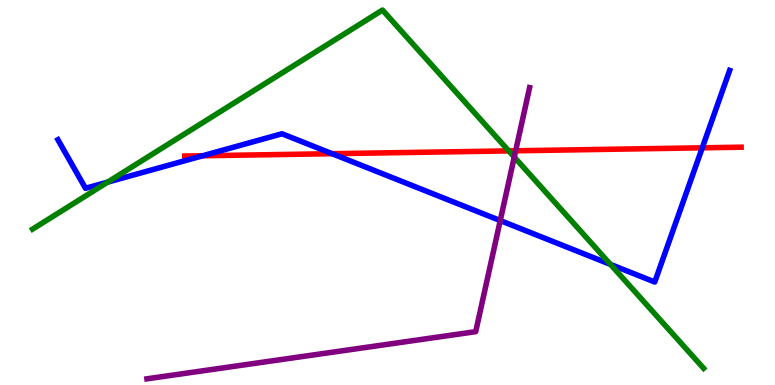[{'lines': ['blue', 'red'], 'intersections': [{'x': 2.62, 'y': 5.95}, {'x': 4.29, 'y': 6.01}, {'x': 9.06, 'y': 6.16}]}, {'lines': ['green', 'red'], 'intersections': [{'x': 6.56, 'y': 6.08}]}, {'lines': ['purple', 'red'], 'intersections': [{'x': 6.65, 'y': 6.08}]}, {'lines': ['blue', 'green'], 'intersections': [{'x': 1.39, 'y': 5.27}, {'x': 7.88, 'y': 3.13}]}, {'lines': ['blue', 'purple'], 'intersections': [{'x': 6.45, 'y': 4.27}]}, {'lines': ['green', 'purple'], 'intersections': [{'x': 6.64, 'y': 5.92}]}]